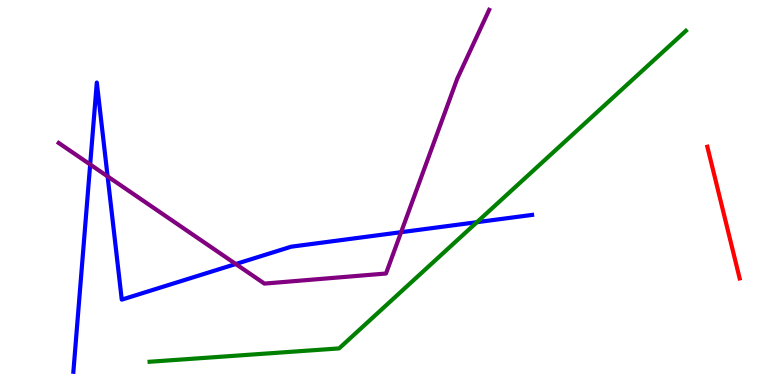[{'lines': ['blue', 'red'], 'intersections': []}, {'lines': ['green', 'red'], 'intersections': []}, {'lines': ['purple', 'red'], 'intersections': []}, {'lines': ['blue', 'green'], 'intersections': [{'x': 6.15, 'y': 4.23}]}, {'lines': ['blue', 'purple'], 'intersections': [{'x': 1.16, 'y': 5.73}, {'x': 1.39, 'y': 5.42}, {'x': 3.04, 'y': 3.14}, {'x': 5.18, 'y': 3.97}]}, {'lines': ['green', 'purple'], 'intersections': []}]